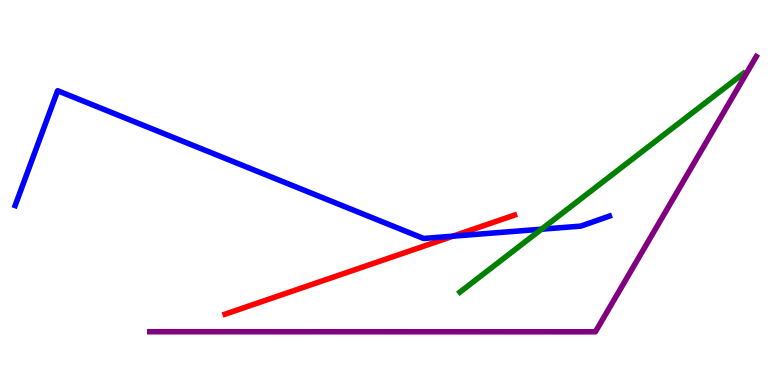[{'lines': ['blue', 'red'], 'intersections': [{'x': 5.84, 'y': 3.87}]}, {'lines': ['green', 'red'], 'intersections': []}, {'lines': ['purple', 'red'], 'intersections': []}, {'lines': ['blue', 'green'], 'intersections': [{'x': 6.99, 'y': 4.05}]}, {'lines': ['blue', 'purple'], 'intersections': []}, {'lines': ['green', 'purple'], 'intersections': []}]